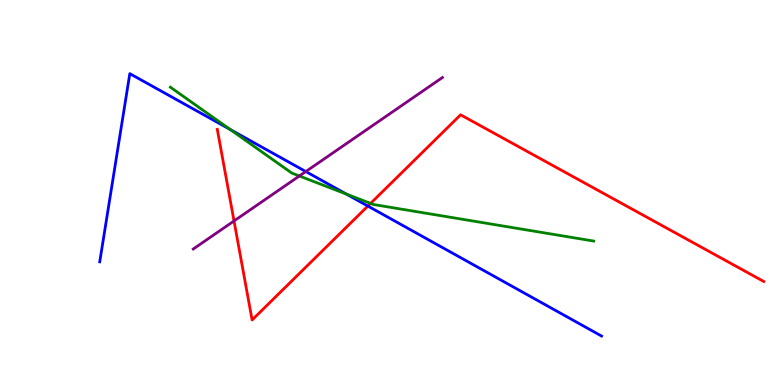[{'lines': ['blue', 'red'], 'intersections': [{'x': 4.75, 'y': 4.65}]}, {'lines': ['green', 'red'], 'intersections': [{'x': 4.78, 'y': 4.72}]}, {'lines': ['purple', 'red'], 'intersections': [{'x': 3.02, 'y': 4.26}]}, {'lines': ['blue', 'green'], 'intersections': [{'x': 2.97, 'y': 6.64}, {'x': 4.47, 'y': 4.96}]}, {'lines': ['blue', 'purple'], 'intersections': [{'x': 3.95, 'y': 5.54}]}, {'lines': ['green', 'purple'], 'intersections': [{'x': 3.86, 'y': 5.43}]}]